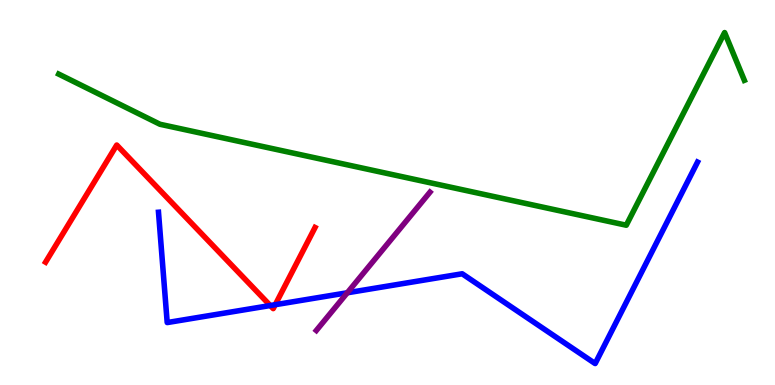[{'lines': ['blue', 'red'], 'intersections': [{'x': 3.49, 'y': 2.06}, {'x': 3.55, 'y': 2.09}]}, {'lines': ['green', 'red'], 'intersections': []}, {'lines': ['purple', 'red'], 'intersections': []}, {'lines': ['blue', 'green'], 'intersections': []}, {'lines': ['blue', 'purple'], 'intersections': [{'x': 4.48, 'y': 2.4}]}, {'lines': ['green', 'purple'], 'intersections': []}]